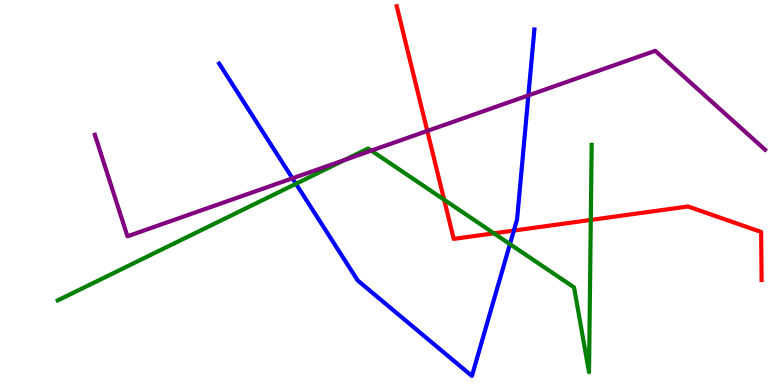[{'lines': ['blue', 'red'], 'intersections': [{'x': 6.63, 'y': 4.01}]}, {'lines': ['green', 'red'], 'intersections': [{'x': 5.73, 'y': 4.81}, {'x': 6.37, 'y': 3.94}, {'x': 7.62, 'y': 4.29}]}, {'lines': ['purple', 'red'], 'intersections': [{'x': 5.51, 'y': 6.6}]}, {'lines': ['blue', 'green'], 'intersections': [{'x': 3.82, 'y': 5.23}, {'x': 6.58, 'y': 3.66}]}, {'lines': ['blue', 'purple'], 'intersections': [{'x': 3.77, 'y': 5.37}, {'x': 6.82, 'y': 7.52}]}, {'lines': ['green', 'purple'], 'intersections': [{'x': 4.45, 'y': 5.84}, {'x': 4.79, 'y': 6.09}]}]